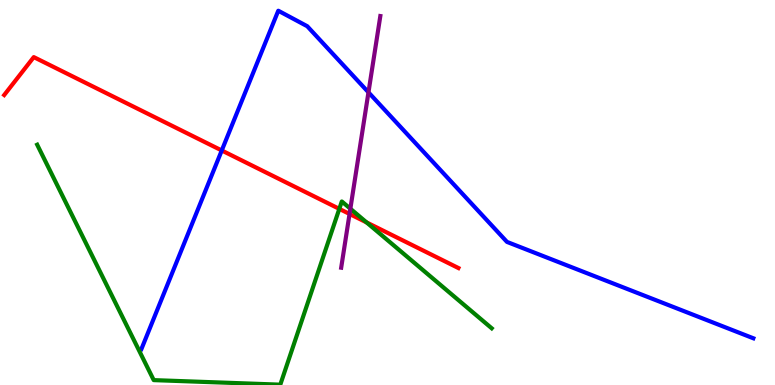[{'lines': ['blue', 'red'], 'intersections': [{'x': 2.86, 'y': 6.09}]}, {'lines': ['green', 'red'], 'intersections': [{'x': 4.38, 'y': 4.57}, {'x': 4.73, 'y': 4.22}]}, {'lines': ['purple', 'red'], 'intersections': [{'x': 4.51, 'y': 4.44}]}, {'lines': ['blue', 'green'], 'intersections': []}, {'lines': ['blue', 'purple'], 'intersections': [{'x': 4.75, 'y': 7.6}]}, {'lines': ['green', 'purple'], 'intersections': [{'x': 4.52, 'y': 4.58}]}]